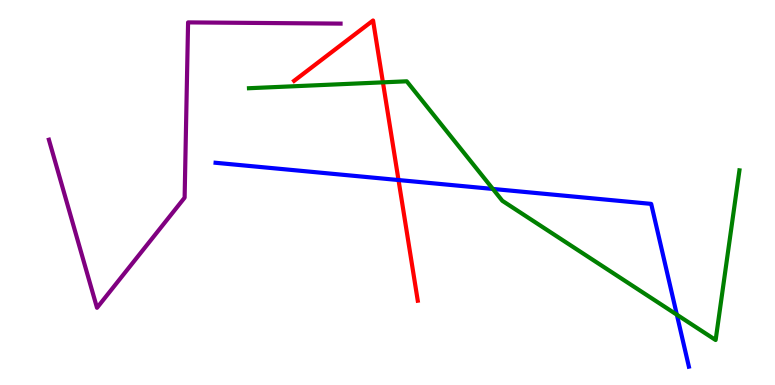[{'lines': ['blue', 'red'], 'intersections': [{'x': 5.14, 'y': 5.32}]}, {'lines': ['green', 'red'], 'intersections': [{'x': 4.94, 'y': 7.86}]}, {'lines': ['purple', 'red'], 'intersections': []}, {'lines': ['blue', 'green'], 'intersections': [{'x': 6.36, 'y': 5.09}, {'x': 8.73, 'y': 1.83}]}, {'lines': ['blue', 'purple'], 'intersections': []}, {'lines': ['green', 'purple'], 'intersections': []}]